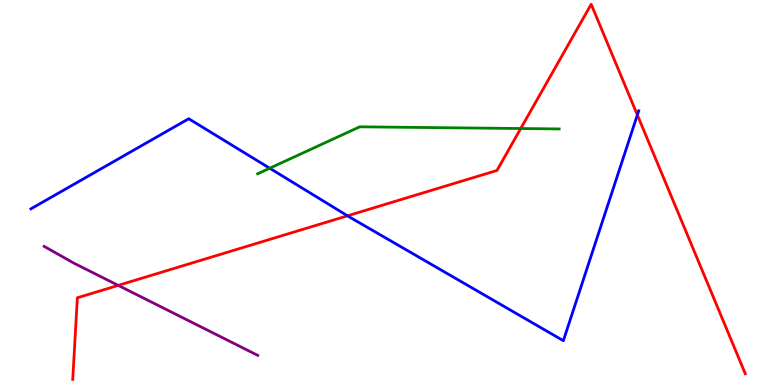[{'lines': ['blue', 'red'], 'intersections': [{'x': 4.48, 'y': 4.39}, {'x': 8.22, 'y': 7.01}]}, {'lines': ['green', 'red'], 'intersections': [{'x': 6.72, 'y': 6.66}]}, {'lines': ['purple', 'red'], 'intersections': [{'x': 1.53, 'y': 2.59}]}, {'lines': ['blue', 'green'], 'intersections': [{'x': 3.48, 'y': 5.63}]}, {'lines': ['blue', 'purple'], 'intersections': []}, {'lines': ['green', 'purple'], 'intersections': []}]